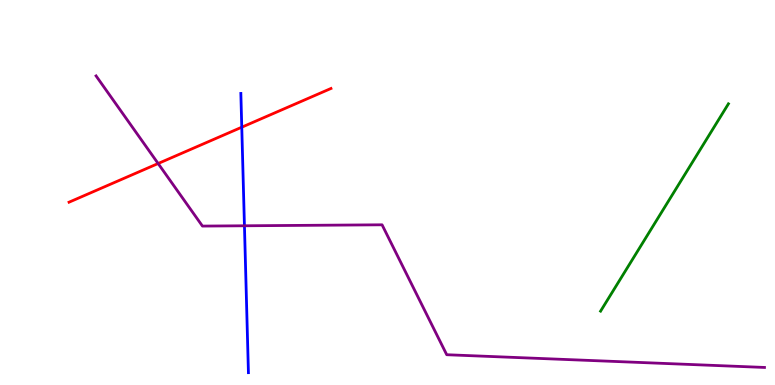[{'lines': ['blue', 'red'], 'intersections': [{'x': 3.12, 'y': 6.7}]}, {'lines': ['green', 'red'], 'intersections': []}, {'lines': ['purple', 'red'], 'intersections': [{'x': 2.04, 'y': 5.75}]}, {'lines': ['blue', 'green'], 'intersections': []}, {'lines': ['blue', 'purple'], 'intersections': [{'x': 3.15, 'y': 4.14}]}, {'lines': ['green', 'purple'], 'intersections': []}]